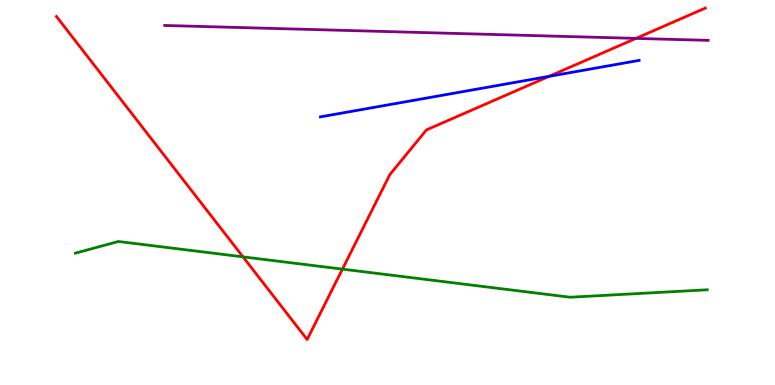[{'lines': ['blue', 'red'], 'intersections': [{'x': 7.08, 'y': 8.02}]}, {'lines': ['green', 'red'], 'intersections': [{'x': 3.14, 'y': 3.33}, {'x': 4.42, 'y': 3.01}]}, {'lines': ['purple', 'red'], 'intersections': [{'x': 8.21, 'y': 9.0}]}, {'lines': ['blue', 'green'], 'intersections': []}, {'lines': ['blue', 'purple'], 'intersections': []}, {'lines': ['green', 'purple'], 'intersections': []}]